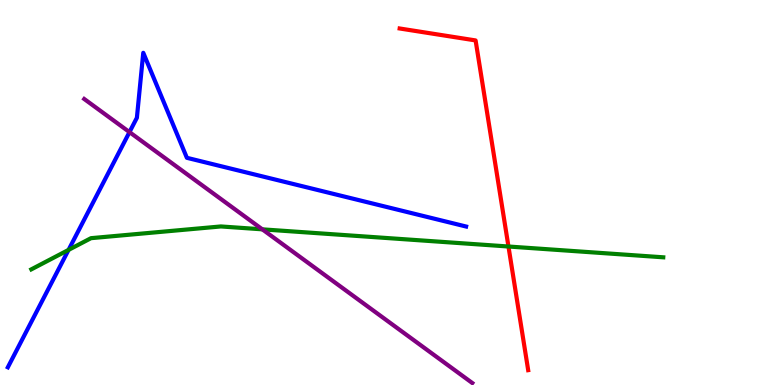[{'lines': ['blue', 'red'], 'intersections': []}, {'lines': ['green', 'red'], 'intersections': [{'x': 6.56, 'y': 3.6}]}, {'lines': ['purple', 'red'], 'intersections': []}, {'lines': ['blue', 'green'], 'intersections': [{'x': 0.885, 'y': 3.51}]}, {'lines': ['blue', 'purple'], 'intersections': [{'x': 1.67, 'y': 6.57}]}, {'lines': ['green', 'purple'], 'intersections': [{'x': 3.38, 'y': 4.04}]}]